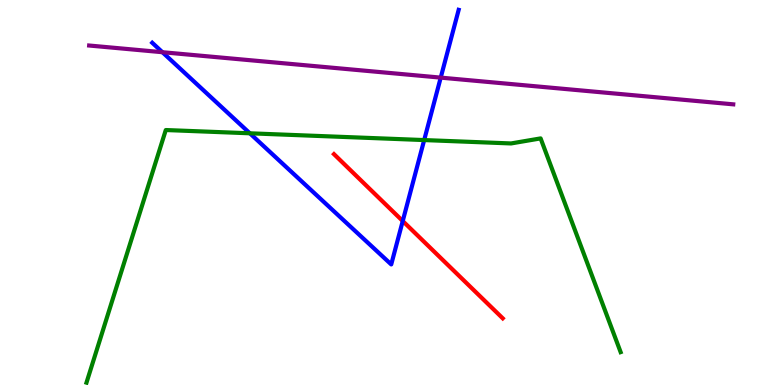[{'lines': ['blue', 'red'], 'intersections': [{'x': 5.2, 'y': 4.26}]}, {'lines': ['green', 'red'], 'intersections': []}, {'lines': ['purple', 'red'], 'intersections': []}, {'lines': ['blue', 'green'], 'intersections': [{'x': 3.22, 'y': 6.54}, {'x': 5.47, 'y': 6.36}]}, {'lines': ['blue', 'purple'], 'intersections': [{'x': 2.1, 'y': 8.64}, {'x': 5.69, 'y': 7.98}]}, {'lines': ['green', 'purple'], 'intersections': []}]